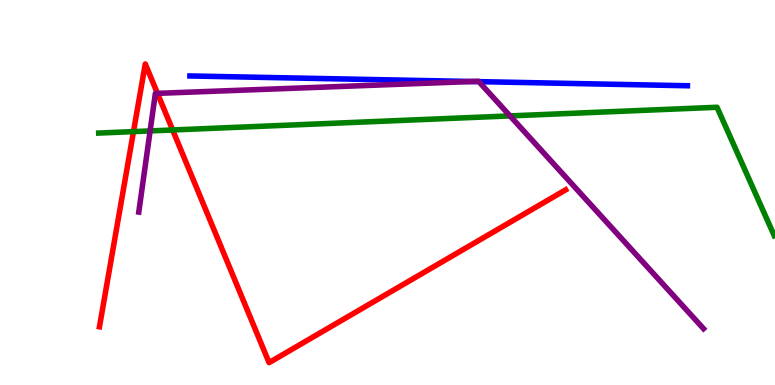[{'lines': ['blue', 'red'], 'intersections': []}, {'lines': ['green', 'red'], 'intersections': [{'x': 1.72, 'y': 6.58}, {'x': 2.23, 'y': 6.62}]}, {'lines': ['purple', 'red'], 'intersections': [{'x': 2.03, 'y': 7.58}]}, {'lines': ['blue', 'green'], 'intersections': []}, {'lines': ['blue', 'purple'], 'intersections': [{'x': 6.09, 'y': 7.88}, {'x': 6.18, 'y': 7.88}]}, {'lines': ['green', 'purple'], 'intersections': [{'x': 1.94, 'y': 6.6}, {'x': 6.58, 'y': 6.99}]}]